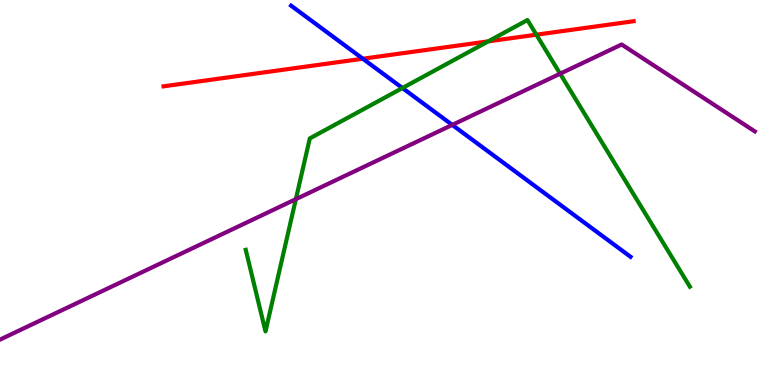[{'lines': ['blue', 'red'], 'intersections': [{'x': 4.68, 'y': 8.47}]}, {'lines': ['green', 'red'], 'intersections': [{'x': 6.3, 'y': 8.93}, {'x': 6.92, 'y': 9.1}]}, {'lines': ['purple', 'red'], 'intersections': []}, {'lines': ['blue', 'green'], 'intersections': [{'x': 5.19, 'y': 7.71}]}, {'lines': ['blue', 'purple'], 'intersections': [{'x': 5.84, 'y': 6.76}]}, {'lines': ['green', 'purple'], 'intersections': [{'x': 3.82, 'y': 4.83}, {'x': 7.23, 'y': 8.09}]}]